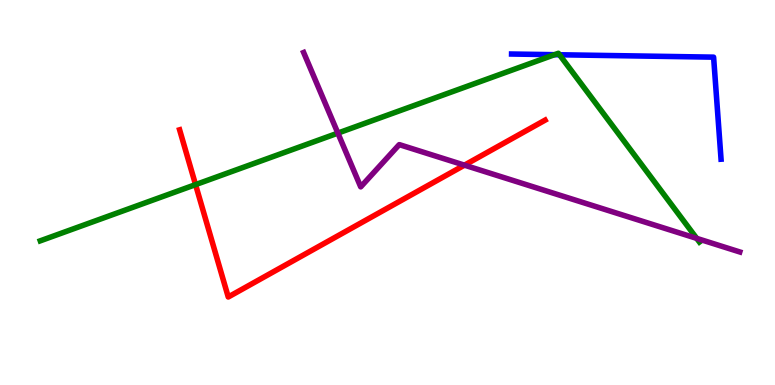[{'lines': ['blue', 'red'], 'intersections': []}, {'lines': ['green', 'red'], 'intersections': [{'x': 2.52, 'y': 5.2}]}, {'lines': ['purple', 'red'], 'intersections': [{'x': 5.99, 'y': 5.71}]}, {'lines': ['blue', 'green'], 'intersections': [{'x': 7.16, 'y': 8.58}, {'x': 7.22, 'y': 8.58}]}, {'lines': ['blue', 'purple'], 'intersections': []}, {'lines': ['green', 'purple'], 'intersections': [{'x': 4.36, 'y': 6.54}, {'x': 8.99, 'y': 3.81}]}]